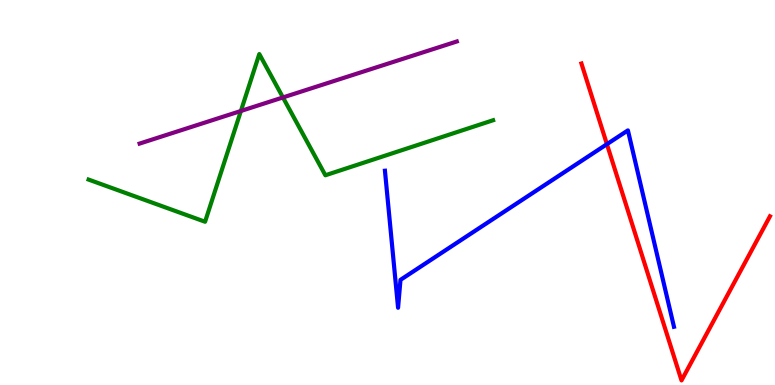[{'lines': ['blue', 'red'], 'intersections': [{'x': 7.83, 'y': 6.26}]}, {'lines': ['green', 'red'], 'intersections': []}, {'lines': ['purple', 'red'], 'intersections': []}, {'lines': ['blue', 'green'], 'intersections': []}, {'lines': ['blue', 'purple'], 'intersections': []}, {'lines': ['green', 'purple'], 'intersections': [{'x': 3.11, 'y': 7.12}, {'x': 3.65, 'y': 7.47}]}]